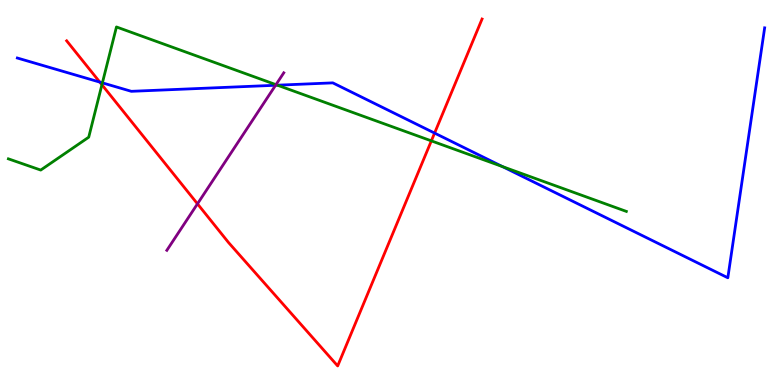[{'lines': ['blue', 'red'], 'intersections': [{'x': 1.29, 'y': 7.87}, {'x': 5.61, 'y': 6.54}]}, {'lines': ['green', 'red'], 'intersections': [{'x': 1.32, 'y': 7.8}, {'x': 5.57, 'y': 6.34}]}, {'lines': ['purple', 'red'], 'intersections': [{'x': 2.55, 'y': 4.71}]}, {'lines': ['blue', 'green'], 'intersections': [{'x': 1.32, 'y': 7.85}, {'x': 3.58, 'y': 7.79}, {'x': 6.48, 'y': 5.67}]}, {'lines': ['blue', 'purple'], 'intersections': [{'x': 3.56, 'y': 7.79}]}, {'lines': ['green', 'purple'], 'intersections': [{'x': 3.56, 'y': 7.8}]}]